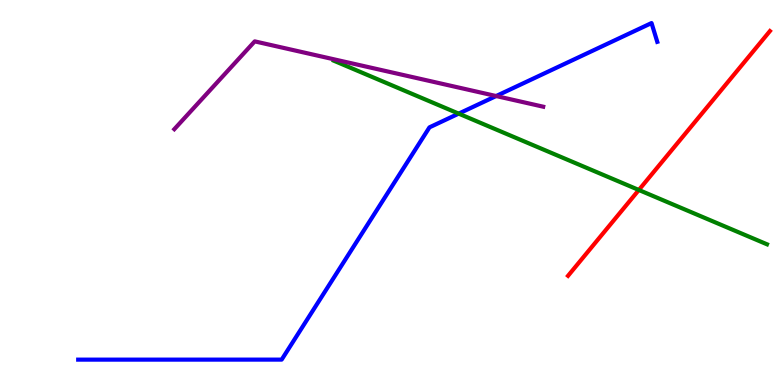[{'lines': ['blue', 'red'], 'intersections': []}, {'lines': ['green', 'red'], 'intersections': [{'x': 8.24, 'y': 5.07}]}, {'lines': ['purple', 'red'], 'intersections': []}, {'lines': ['blue', 'green'], 'intersections': [{'x': 5.92, 'y': 7.05}]}, {'lines': ['blue', 'purple'], 'intersections': [{'x': 6.4, 'y': 7.51}]}, {'lines': ['green', 'purple'], 'intersections': []}]